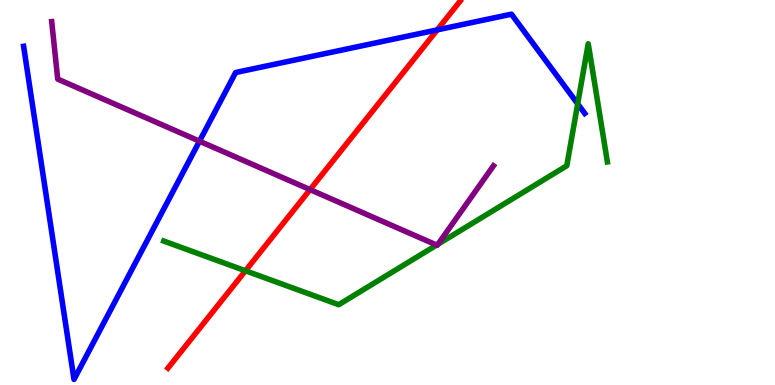[{'lines': ['blue', 'red'], 'intersections': [{'x': 5.64, 'y': 9.22}]}, {'lines': ['green', 'red'], 'intersections': [{'x': 3.17, 'y': 2.97}]}, {'lines': ['purple', 'red'], 'intersections': [{'x': 4.0, 'y': 5.07}]}, {'lines': ['blue', 'green'], 'intersections': [{'x': 7.45, 'y': 7.3}]}, {'lines': ['blue', 'purple'], 'intersections': [{'x': 2.57, 'y': 6.33}]}, {'lines': ['green', 'purple'], 'intersections': [{'x': 5.63, 'y': 3.64}, {'x': 5.65, 'y': 3.66}]}]